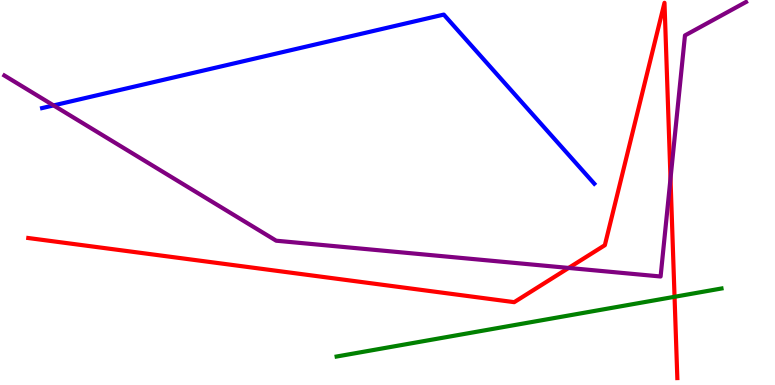[{'lines': ['blue', 'red'], 'intersections': []}, {'lines': ['green', 'red'], 'intersections': [{'x': 8.7, 'y': 2.29}]}, {'lines': ['purple', 'red'], 'intersections': [{'x': 7.34, 'y': 3.04}, {'x': 8.65, 'y': 5.36}]}, {'lines': ['blue', 'green'], 'intersections': []}, {'lines': ['blue', 'purple'], 'intersections': [{'x': 0.691, 'y': 7.26}]}, {'lines': ['green', 'purple'], 'intersections': []}]